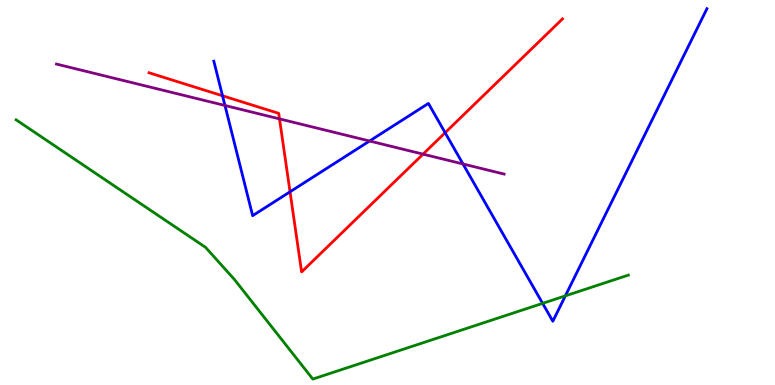[{'lines': ['blue', 'red'], 'intersections': [{'x': 2.87, 'y': 7.51}, {'x': 3.74, 'y': 5.02}, {'x': 5.74, 'y': 6.55}]}, {'lines': ['green', 'red'], 'intersections': []}, {'lines': ['purple', 'red'], 'intersections': [{'x': 3.61, 'y': 6.91}, {'x': 5.46, 'y': 6.0}]}, {'lines': ['blue', 'green'], 'intersections': [{'x': 7.0, 'y': 2.12}, {'x': 7.29, 'y': 2.32}]}, {'lines': ['blue', 'purple'], 'intersections': [{'x': 2.9, 'y': 7.26}, {'x': 4.77, 'y': 6.34}, {'x': 5.97, 'y': 5.74}]}, {'lines': ['green', 'purple'], 'intersections': []}]